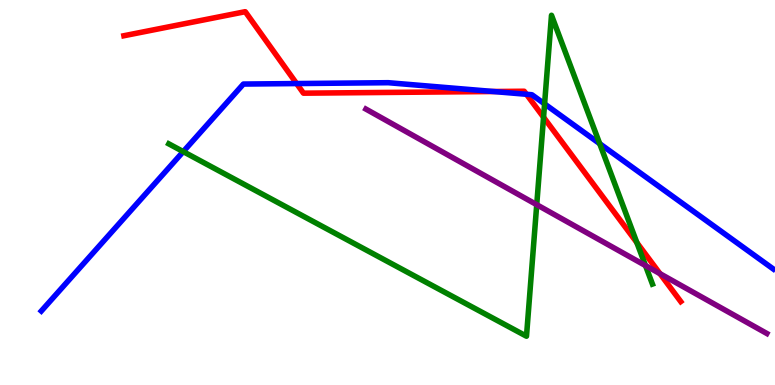[{'lines': ['blue', 'red'], 'intersections': [{'x': 3.83, 'y': 7.83}, {'x': 6.37, 'y': 7.62}, {'x': 6.79, 'y': 7.55}]}, {'lines': ['green', 'red'], 'intersections': [{'x': 7.01, 'y': 6.95}, {'x': 8.22, 'y': 3.7}]}, {'lines': ['purple', 'red'], 'intersections': [{'x': 8.52, 'y': 2.89}]}, {'lines': ['blue', 'green'], 'intersections': [{'x': 2.36, 'y': 6.06}, {'x': 7.03, 'y': 7.3}, {'x': 7.74, 'y': 6.27}]}, {'lines': ['blue', 'purple'], 'intersections': []}, {'lines': ['green', 'purple'], 'intersections': [{'x': 6.93, 'y': 4.68}, {'x': 8.33, 'y': 3.1}]}]